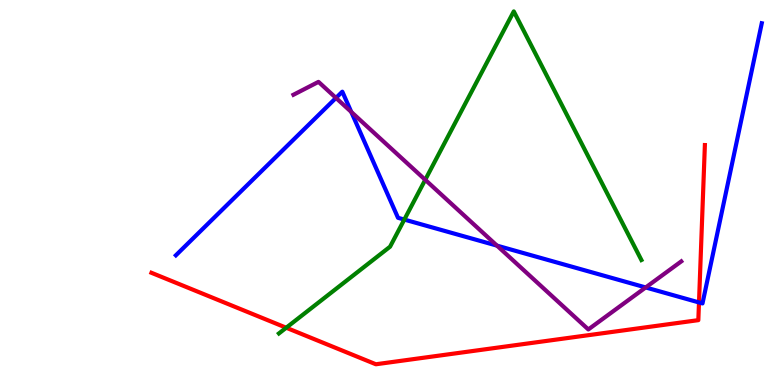[{'lines': ['blue', 'red'], 'intersections': [{'x': 9.02, 'y': 2.14}]}, {'lines': ['green', 'red'], 'intersections': [{'x': 3.69, 'y': 1.49}]}, {'lines': ['purple', 'red'], 'intersections': []}, {'lines': ['blue', 'green'], 'intersections': [{'x': 5.22, 'y': 4.3}]}, {'lines': ['blue', 'purple'], 'intersections': [{'x': 4.34, 'y': 7.46}, {'x': 4.53, 'y': 7.09}, {'x': 6.41, 'y': 3.62}, {'x': 8.33, 'y': 2.53}]}, {'lines': ['green', 'purple'], 'intersections': [{'x': 5.49, 'y': 5.33}]}]